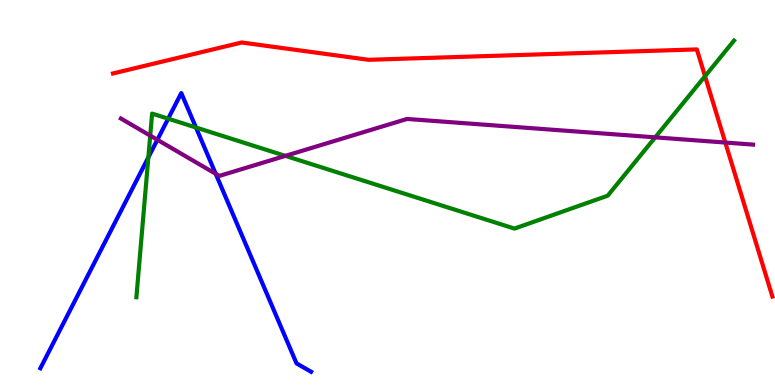[{'lines': ['blue', 'red'], 'intersections': []}, {'lines': ['green', 'red'], 'intersections': [{'x': 9.1, 'y': 8.02}]}, {'lines': ['purple', 'red'], 'intersections': [{'x': 9.36, 'y': 6.3}]}, {'lines': ['blue', 'green'], 'intersections': [{'x': 1.91, 'y': 5.91}, {'x': 2.17, 'y': 6.92}, {'x': 2.53, 'y': 6.69}]}, {'lines': ['blue', 'purple'], 'intersections': [{'x': 2.03, 'y': 6.37}, {'x': 2.78, 'y': 5.49}]}, {'lines': ['green', 'purple'], 'intersections': [{'x': 1.94, 'y': 6.48}, {'x': 3.68, 'y': 5.95}, {'x': 8.45, 'y': 6.43}]}]